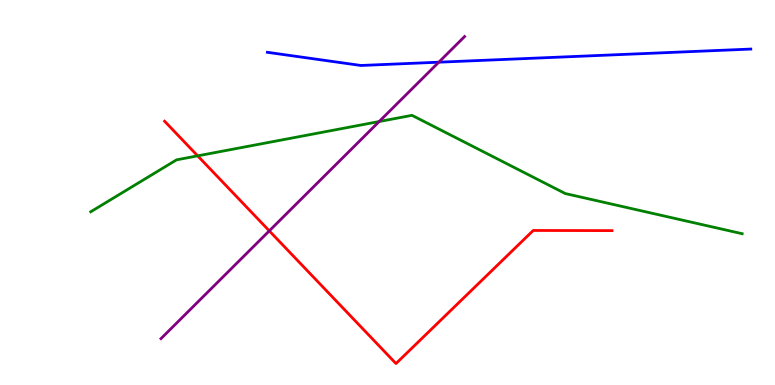[{'lines': ['blue', 'red'], 'intersections': []}, {'lines': ['green', 'red'], 'intersections': [{'x': 2.55, 'y': 5.95}]}, {'lines': ['purple', 'red'], 'intersections': [{'x': 3.47, 'y': 4.0}]}, {'lines': ['blue', 'green'], 'intersections': []}, {'lines': ['blue', 'purple'], 'intersections': [{'x': 5.66, 'y': 8.38}]}, {'lines': ['green', 'purple'], 'intersections': [{'x': 4.89, 'y': 6.84}]}]